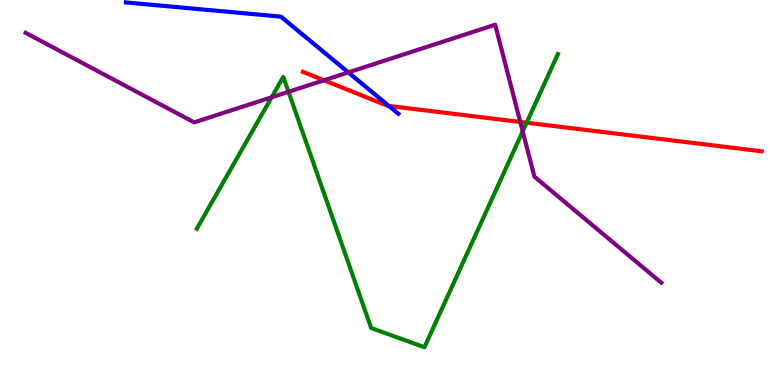[{'lines': ['blue', 'red'], 'intersections': [{'x': 5.02, 'y': 7.25}]}, {'lines': ['green', 'red'], 'intersections': [{'x': 6.8, 'y': 6.81}]}, {'lines': ['purple', 'red'], 'intersections': [{'x': 4.18, 'y': 7.91}, {'x': 6.71, 'y': 6.83}]}, {'lines': ['blue', 'green'], 'intersections': []}, {'lines': ['blue', 'purple'], 'intersections': [{'x': 4.49, 'y': 8.12}]}, {'lines': ['green', 'purple'], 'intersections': [{'x': 3.51, 'y': 7.47}, {'x': 3.72, 'y': 7.62}, {'x': 6.74, 'y': 6.59}]}]